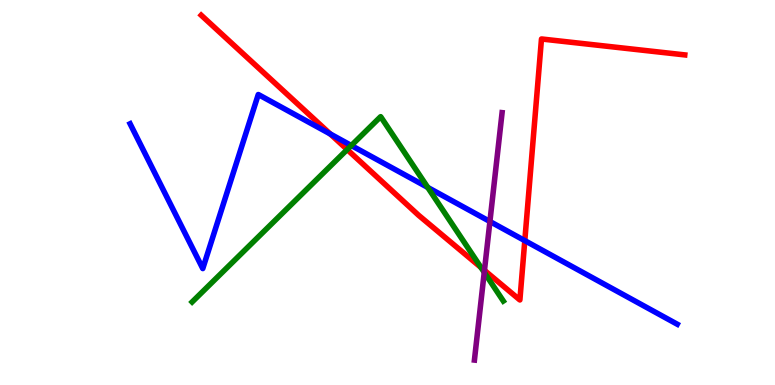[{'lines': ['blue', 'red'], 'intersections': [{'x': 4.26, 'y': 6.52}, {'x': 6.77, 'y': 3.75}]}, {'lines': ['green', 'red'], 'intersections': [{'x': 4.48, 'y': 6.12}, {'x': 6.21, 'y': 3.05}]}, {'lines': ['purple', 'red'], 'intersections': [{'x': 6.25, 'y': 2.98}]}, {'lines': ['blue', 'green'], 'intersections': [{'x': 4.53, 'y': 6.22}, {'x': 5.52, 'y': 5.13}]}, {'lines': ['blue', 'purple'], 'intersections': [{'x': 6.32, 'y': 4.25}]}, {'lines': ['green', 'purple'], 'intersections': [{'x': 6.25, 'y': 2.93}]}]